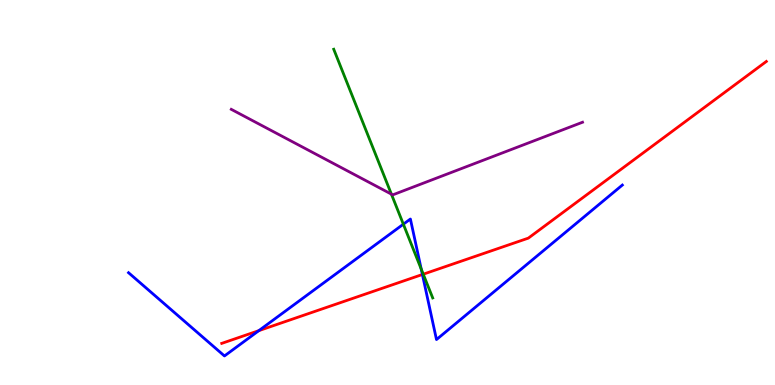[{'lines': ['blue', 'red'], 'intersections': [{'x': 3.34, 'y': 1.41}, {'x': 5.45, 'y': 2.87}]}, {'lines': ['green', 'red'], 'intersections': [{'x': 5.46, 'y': 2.88}]}, {'lines': ['purple', 'red'], 'intersections': []}, {'lines': ['blue', 'green'], 'intersections': [{'x': 5.2, 'y': 4.18}, {'x': 5.44, 'y': 3.01}]}, {'lines': ['blue', 'purple'], 'intersections': []}, {'lines': ['green', 'purple'], 'intersections': [{'x': 5.05, 'y': 4.96}]}]